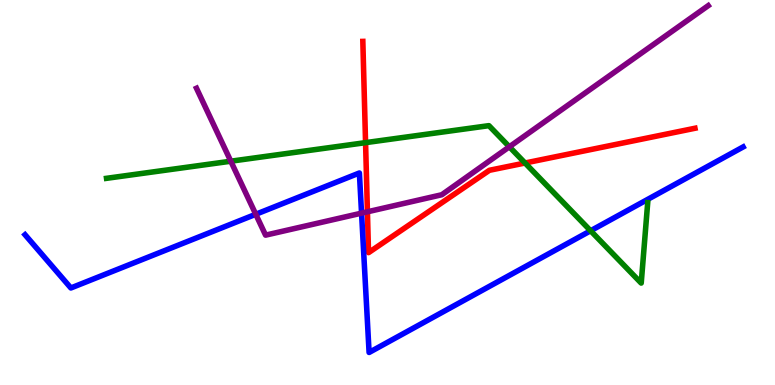[{'lines': ['blue', 'red'], 'intersections': []}, {'lines': ['green', 'red'], 'intersections': [{'x': 4.72, 'y': 6.29}, {'x': 6.77, 'y': 5.77}]}, {'lines': ['purple', 'red'], 'intersections': [{'x': 4.74, 'y': 4.5}]}, {'lines': ['blue', 'green'], 'intersections': [{'x': 7.62, 'y': 4.01}]}, {'lines': ['blue', 'purple'], 'intersections': [{'x': 3.3, 'y': 4.43}, {'x': 4.67, 'y': 4.46}]}, {'lines': ['green', 'purple'], 'intersections': [{'x': 2.98, 'y': 5.81}, {'x': 6.57, 'y': 6.19}]}]